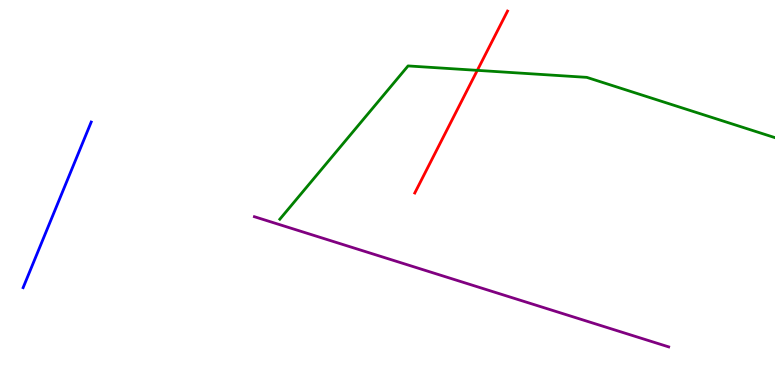[{'lines': ['blue', 'red'], 'intersections': []}, {'lines': ['green', 'red'], 'intersections': [{'x': 6.16, 'y': 8.17}]}, {'lines': ['purple', 'red'], 'intersections': []}, {'lines': ['blue', 'green'], 'intersections': []}, {'lines': ['blue', 'purple'], 'intersections': []}, {'lines': ['green', 'purple'], 'intersections': []}]